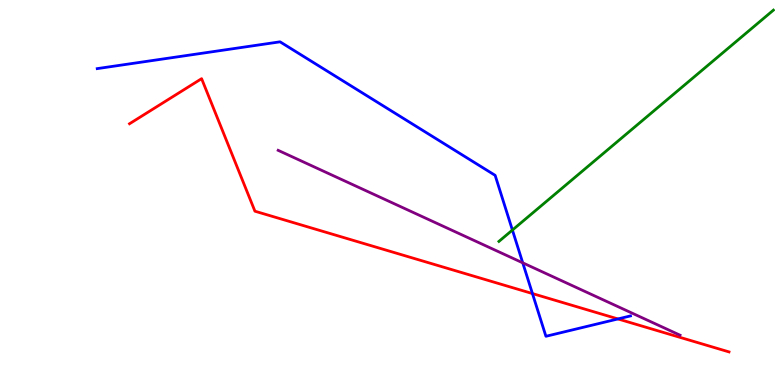[{'lines': ['blue', 'red'], 'intersections': [{'x': 6.87, 'y': 2.37}, {'x': 7.97, 'y': 1.72}]}, {'lines': ['green', 'red'], 'intersections': []}, {'lines': ['purple', 'red'], 'intersections': []}, {'lines': ['blue', 'green'], 'intersections': [{'x': 6.61, 'y': 4.02}]}, {'lines': ['blue', 'purple'], 'intersections': [{'x': 6.75, 'y': 3.17}]}, {'lines': ['green', 'purple'], 'intersections': []}]